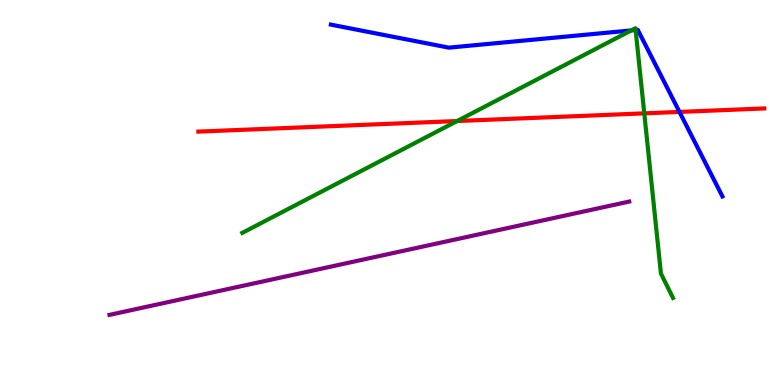[{'lines': ['blue', 'red'], 'intersections': [{'x': 8.77, 'y': 7.09}]}, {'lines': ['green', 'red'], 'intersections': [{'x': 5.9, 'y': 6.86}, {'x': 8.31, 'y': 7.06}]}, {'lines': ['purple', 'red'], 'intersections': []}, {'lines': ['blue', 'green'], 'intersections': [{'x': 8.14, 'y': 9.21}, {'x': 8.2, 'y': 9.22}]}, {'lines': ['blue', 'purple'], 'intersections': []}, {'lines': ['green', 'purple'], 'intersections': []}]